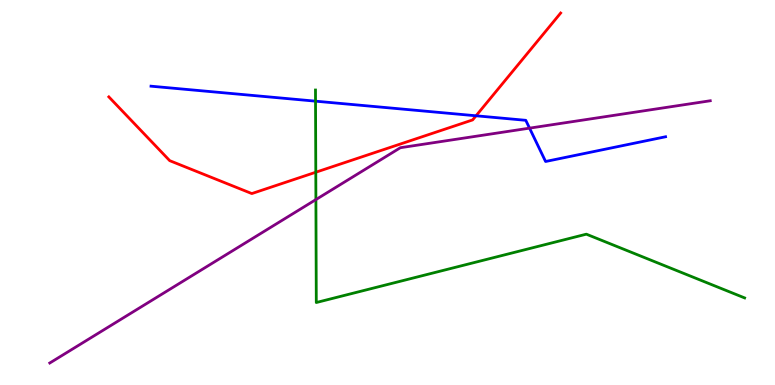[{'lines': ['blue', 'red'], 'intersections': [{'x': 6.14, 'y': 6.99}]}, {'lines': ['green', 'red'], 'intersections': [{'x': 4.07, 'y': 5.53}]}, {'lines': ['purple', 'red'], 'intersections': []}, {'lines': ['blue', 'green'], 'intersections': [{'x': 4.07, 'y': 7.37}]}, {'lines': ['blue', 'purple'], 'intersections': [{'x': 6.83, 'y': 6.67}]}, {'lines': ['green', 'purple'], 'intersections': [{'x': 4.08, 'y': 4.82}]}]